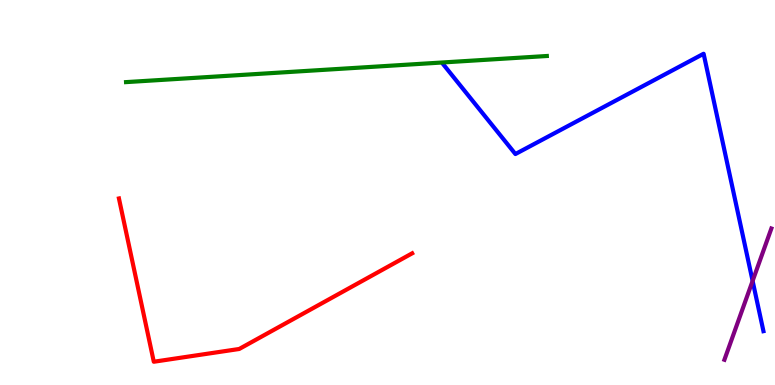[{'lines': ['blue', 'red'], 'intersections': []}, {'lines': ['green', 'red'], 'intersections': []}, {'lines': ['purple', 'red'], 'intersections': []}, {'lines': ['blue', 'green'], 'intersections': []}, {'lines': ['blue', 'purple'], 'intersections': [{'x': 9.71, 'y': 2.7}]}, {'lines': ['green', 'purple'], 'intersections': []}]